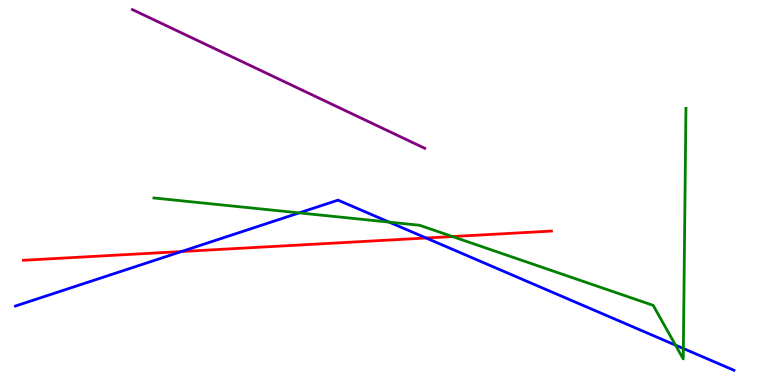[{'lines': ['blue', 'red'], 'intersections': [{'x': 2.34, 'y': 3.47}, {'x': 5.5, 'y': 3.82}]}, {'lines': ['green', 'red'], 'intersections': [{'x': 5.84, 'y': 3.86}]}, {'lines': ['purple', 'red'], 'intersections': []}, {'lines': ['blue', 'green'], 'intersections': [{'x': 3.86, 'y': 4.47}, {'x': 5.02, 'y': 4.23}, {'x': 8.72, 'y': 1.04}, {'x': 8.82, 'y': 0.948}]}, {'lines': ['blue', 'purple'], 'intersections': []}, {'lines': ['green', 'purple'], 'intersections': []}]